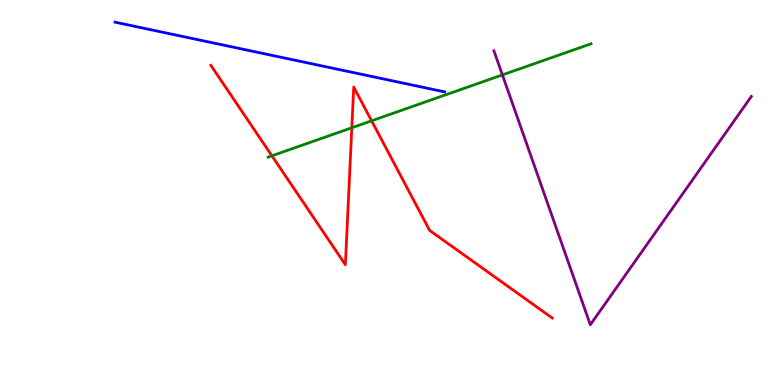[{'lines': ['blue', 'red'], 'intersections': []}, {'lines': ['green', 'red'], 'intersections': [{'x': 3.51, 'y': 5.95}, {'x': 4.54, 'y': 6.68}, {'x': 4.79, 'y': 6.86}]}, {'lines': ['purple', 'red'], 'intersections': []}, {'lines': ['blue', 'green'], 'intersections': []}, {'lines': ['blue', 'purple'], 'intersections': []}, {'lines': ['green', 'purple'], 'intersections': [{'x': 6.48, 'y': 8.05}]}]